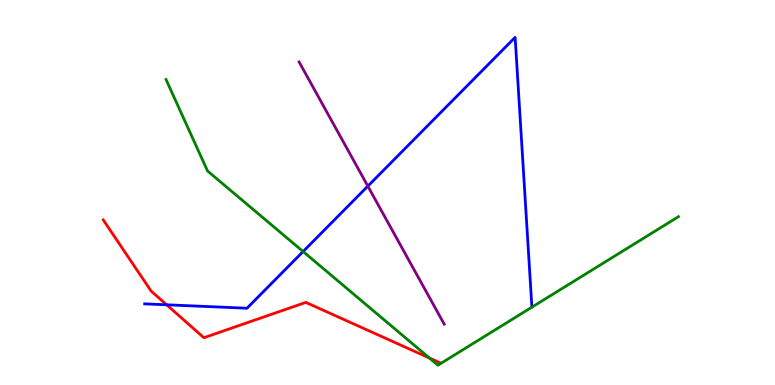[{'lines': ['blue', 'red'], 'intersections': [{'x': 2.15, 'y': 2.08}]}, {'lines': ['green', 'red'], 'intersections': [{'x': 5.54, 'y': 0.701}]}, {'lines': ['purple', 'red'], 'intersections': []}, {'lines': ['blue', 'green'], 'intersections': [{'x': 3.91, 'y': 3.47}]}, {'lines': ['blue', 'purple'], 'intersections': [{'x': 4.75, 'y': 5.17}]}, {'lines': ['green', 'purple'], 'intersections': []}]